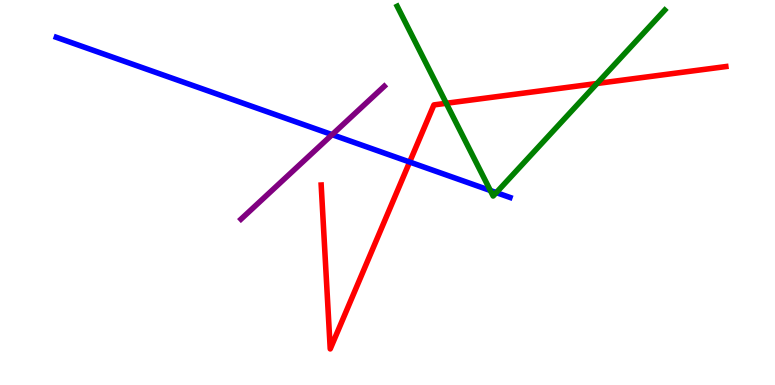[{'lines': ['blue', 'red'], 'intersections': [{'x': 5.29, 'y': 5.79}]}, {'lines': ['green', 'red'], 'intersections': [{'x': 5.76, 'y': 7.32}, {'x': 7.7, 'y': 7.83}]}, {'lines': ['purple', 'red'], 'intersections': []}, {'lines': ['blue', 'green'], 'intersections': [{'x': 6.33, 'y': 5.05}, {'x': 6.4, 'y': 5.0}]}, {'lines': ['blue', 'purple'], 'intersections': [{'x': 4.29, 'y': 6.5}]}, {'lines': ['green', 'purple'], 'intersections': []}]